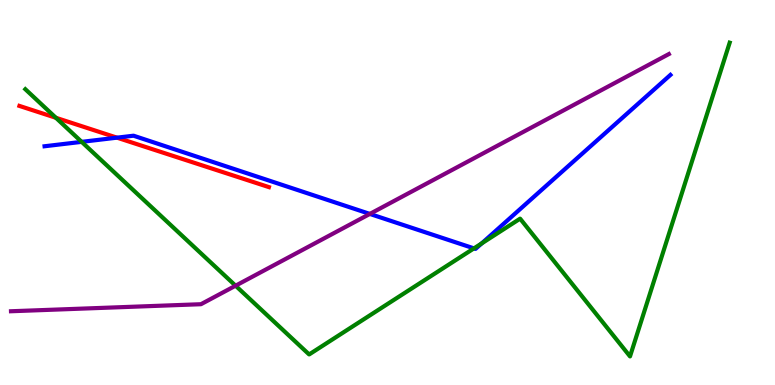[{'lines': ['blue', 'red'], 'intersections': [{'x': 1.51, 'y': 6.42}]}, {'lines': ['green', 'red'], 'intersections': [{'x': 0.721, 'y': 6.94}]}, {'lines': ['purple', 'red'], 'intersections': []}, {'lines': ['blue', 'green'], 'intersections': [{'x': 1.05, 'y': 6.32}, {'x': 6.12, 'y': 3.55}, {'x': 6.22, 'y': 3.68}]}, {'lines': ['blue', 'purple'], 'intersections': [{'x': 4.77, 'y': 4.44}]}, {'lines': ['green', 'purple'], 'intersections': [{'x': 3.04, 'y': 2.58}]}]